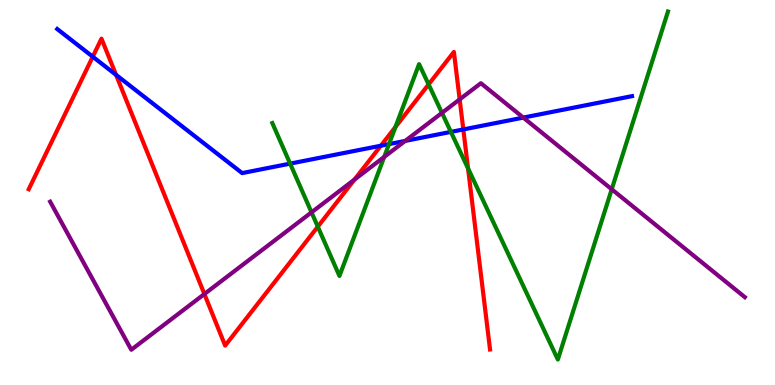[{'lines': ['blue', 'red'], 'intersections': [{'x': 1.2, 'y': 8.53}, {'x': 1.5, 'y': 8.06}, {'x': 4.91, 'y': 6.22}, {'x': 5.98, 'y': 6.64}]}, {'lines': ['green', 'red'], 'intersections': [{'x': 4.1, 'y': 4.11}, {'x': 5.1, 'y': 6.7}, {'x': 5.53, 'y': 7.81}, {'x': 6.04, 'y': 5.63}]}, {'lines': ['purple', 'red'], 'intersections': [{'x': 2.64, 'y': 2.36}, {'x': 4.57, 'y': 5.34}, {'x': 5.93, 'y': 7.42}]}, {'lines': ['blue', 'green'], 'intersections': [{'x': 3.74, 'y': 5.75}, {'x': 5.02, 'y': 6.26}, {'x': 5.82, 'y': 6.57}]}, {'lines': ['blue', 'purple'], 'intersections': [{'x': 5.23, 'y': 6.34}, {'x': 6.75, 'y': 6.95}]}, {'lines': ['green', 'purple'], 'intersections': [{'x': 4.02, 'y': 4.48}, {'x': 4.96, 'y': 5.92}, {'x': 5.7, 'y': 7.07}, {'x': 7.89, 'y': 5.08}]}]